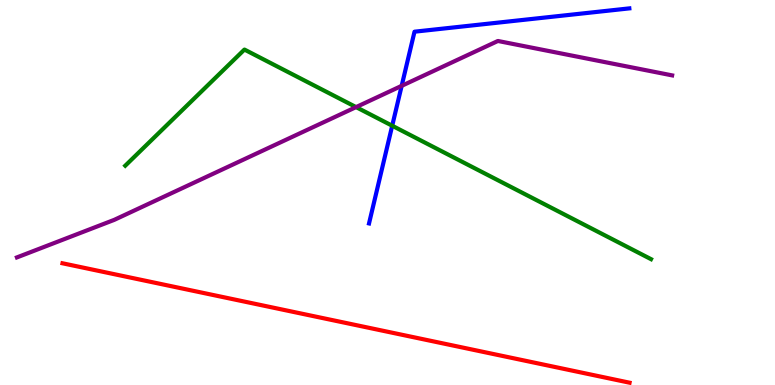[{'lines': ['blue', 'red'], 'intersections': []}, {'lines': ['green', 'red'], 'intersections': []}, {'lines': ['purple', 'red'], 'intersections': []}, {'lines': ['blue', 'green'], 'intersections': [{'x': 5.06, 'y': 6.73}]}, {'lines': ['blue', 'purple'], 'intersections': [{'x': 5.18, 'y': 7.77}]}, {'lines': ['green', 'purple'], 'intersections': [{'x': 4.59, 'y': 7.22}]}]